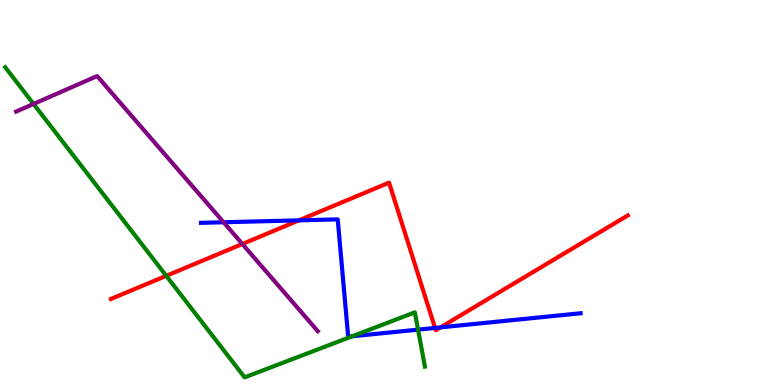[{'lines': ['blue', 'red'], 'intersections': [{'x': 3.86, 'y': 4.28}, {'x': 5.61, 'y': 1.48}, {'x': 5.68, 'y': 1.5}]}, {'lines': ['green', 'red'], 'intersections': [{'x': 2.15, 'y': 2.84}]}, {'lines': ['purple', 'red'], 'intersections': [{'x': 3.13, 'y': 3.66}]}, {'lines': ['blue', 'green'], 'intersections': [{'x': 4.55, 'y': 1.27}, {'x': 5.39, 'y': 1.44}]}, {'lines': ['blue', 'purple'], 'intersections': [{'x': 2.88, 'y': 4.23}]}, {'lines': ['green', 'purple'], 'intersections': [{'x': 0.433, 'y': 7.3}]}]